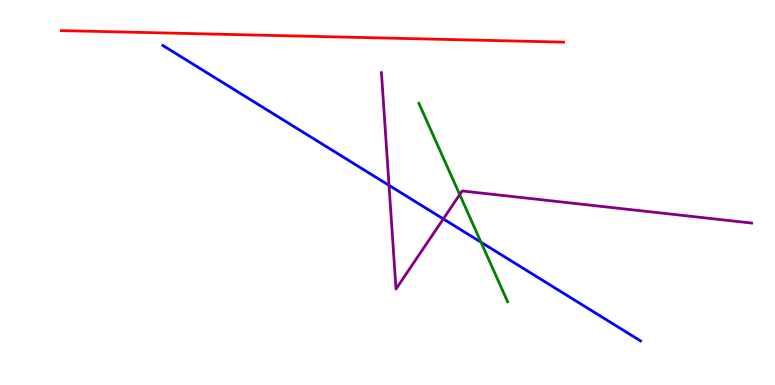[{'lines': ['blue', 'red'], 'intersections': []}, {'lines': ['green', 'red'], 'intersections': []}, {'lines': ['purple', 'red'], 'intersections': []}, {'lines': ['blue', 'green'], 'intersections': [{'x': 6.21, 'y': 3.71}]}, {'lines': ['blue', 'purple'], 'intersections': [{'x': 5.02, 'y': 5.19}, {'x': 5.72, 'y': 4.31}]}, {'lines': ['green', 'purple'], 'intersections': [{'x': 5.93, 'y': 4.95}]}]